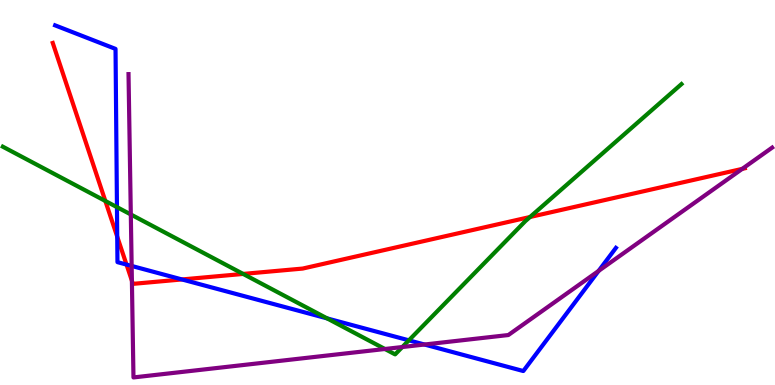[{'lines': ['blue', 'red'], 'intersections': [{'x': 1.51, 'y': 3.85}, {'x': 1.63, 'y': 3.13}, {'x': 2.35, 'y': 2.74}]}, {'lines': ['green', 'red'], 'intersections': [{'x': 1.36, 'y': 4.78}, {'x': 3.14, 'y': 2.88}, {'x': 6.84, 'y': 4.36}]}, {'lines': ['purple', 'red'], 'intersections': [{'x': 1.7, 'y': 2.71}, {'x': 9.58, 'y': 5.61}]}, {'lines': ['blue', 'green'], 'intersections': [{'x': 1.51, 'y': 4.62}, {'x': 4.22, 'y': 1.73}, {'x': 5.28, 'y': 1.16}]}, {'lines': ['blue', 'purple'], 'intersections': [{'x': 1.7, 'y': 3.09}, {'x': 5.48, 'y': 1.05}, {'x': 7.72, 'y': 2.96}]}, {'lines': ['green', 'purple'], 'intersections': [{'x': 1.69, 'y': 4.43}, {'x': 4.97, 'y': 0.935}, {'x': 5.19, 'y': 0.986}]}]